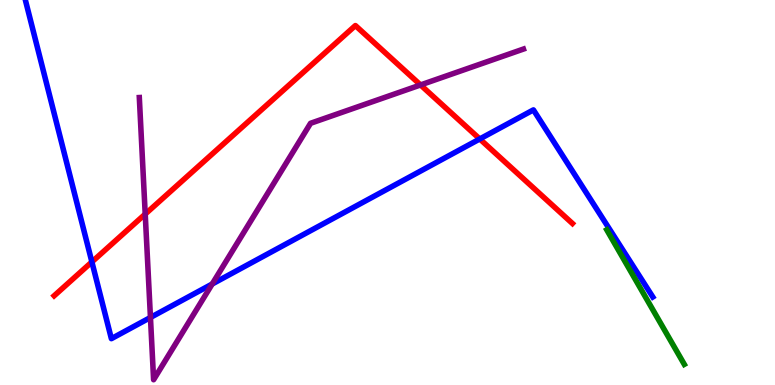[{'lines': ['blue', 'red'], 'intersections': [{'x': 1.19, 'y': 3.2}, {'x': 6.19, 'y': 6.39}]}, {'lines': ['green', 'red'], 'intersections': []}, {'lines': ['purple', 'red'], 'intersections': [{'x': 1.87, 'y': 4.44}, {'x': 5.43, 'y': 7.79}]}, {'lines': ['blue', 'green'], 'intersections': []}, {'lines': ['blue', 'purple'], 'intersections': [{'x': 1.94, 'y': 1.75}, {'x': 2.74, 'y': 2.62}]}, {'lines': ['green', 'purple'], 'intersections': []}]